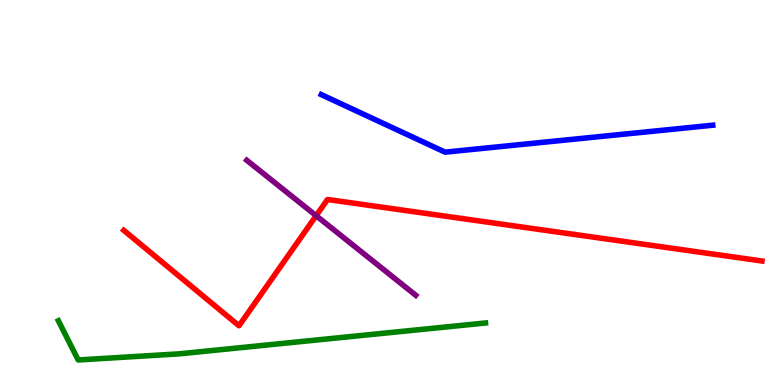[{'lines': ['blue', 'red'], 'intersections': []}, {'lines': ['green', 'red'], 'intersections': []}, {'lines': ['purple', 'red'], 'intersections': [{'x': 4.08, 'y': 4.4}]}, {'lines': ['blue', 'green'], 'intersections': []}, {'lines': ['blue', 'purple'], 'intersections': []}, {'lines': ['green', 'purple'], 'intersections': []}]